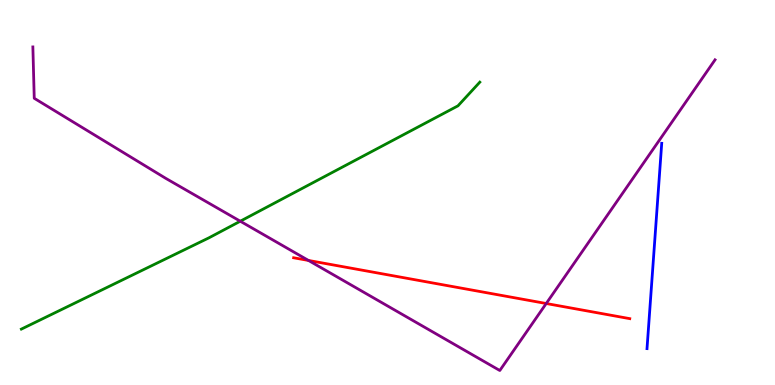[{'lines': ['blue', 'red'], 'intersections': []}, {'lines': ['green', 'red'], 'intersections': []}, {'lines': ['purple', 'red'], 'intersections': [{'x': 3.98, 'y': 3.24}, {'x': 7.05, 'y': 2.12}]}, {'lines': ['blue', 'green'], 'intersections': []}, {'lines': ['blue', 'purple'], 'intersections': []}, {'lines': ['green', 'purple'], 'intersections': [{'x': 3.1, 'y': 4.25}]}]